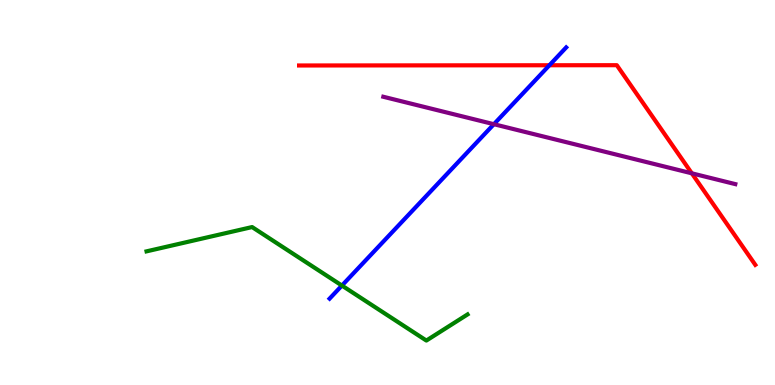[{'lines': ['blue', 'red'], 'intersections': [{'x': 7.09, 'y': 8.31}]}, {'lines': ['green', 'red'], 'intersections': []}, {'lines': ['purple', 'red'], 'intersections': [{'x': 8.93, 'y': 5.5}]}, {'lines': ['blue', 'green'], 'intersections': [{'x': 4.41, 'y': 2.58}]}, {'lines': ['blue', 'purple'], 'intersections': [{'x': 6.37, 'y': 6.77}]}, {'lines': ['green', 'purple'], 'intersections': []}]